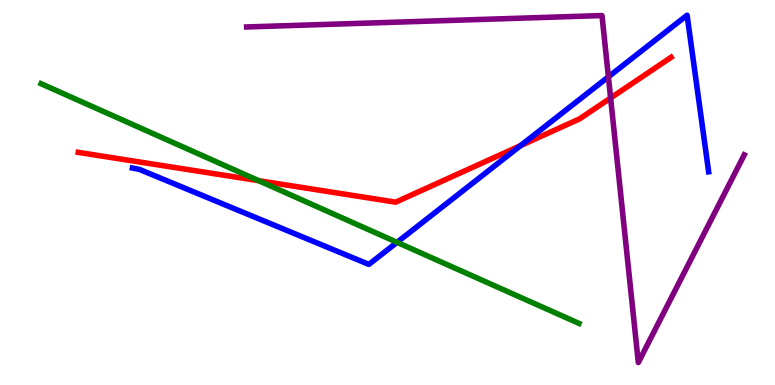[{'lines': ['blue', 'red'], 'intersections': [{'x': 6.72, 'y': 6.22}]}, {'lines': ['green', 'red'], 'intersections': [{'x': 3.34, 'y': 5.31}]}, {'lines': ['purple', 'red'], 'intersections': [{'x': 7.88, 'y': 7.46}]}, {'lines': ['blue', 'green'], 'intersections': [{'x': 5.12, 'y': 3.71}]}, {'lines': ['blue', 'purple'], 'intersections': [{'x': 7.85, 'y': 8.0}]}, {'lines': ['green', 'purple'], 'intersections': []}]